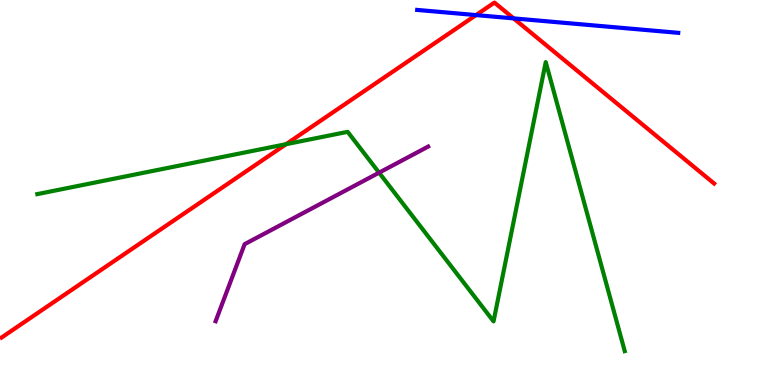[{'lines': ['blue', 'red'], 'intersections': [{'x': 6.14, 'y': 9.61}, {'x': 6.63, 'y': 9.52}]}, {'lines': ['green', 'red'], 'intersections': [{'x': 3.69, 'y': 6.25}]}, {'lines': ['purple', 'red'], 'intersections': []}, {'lines': ['blue', 'green'], 'intersections': []}, {'lines': ['blue', 'purple'], 'intersections': []}, {'lines': ['green', 'purple'], 'intersections': [{'x': 4.89, 'y': 5.51}]}]